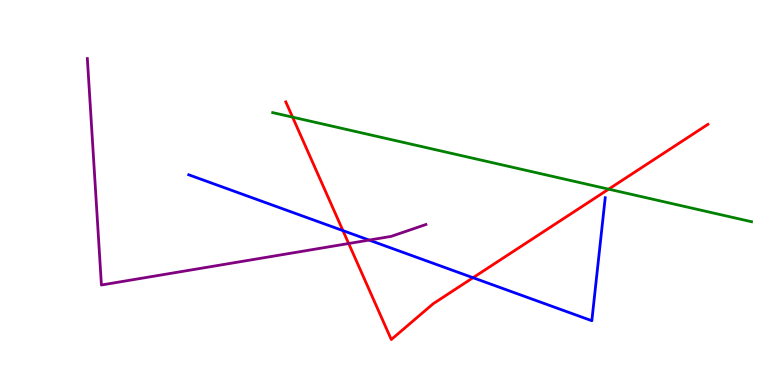[{'lines': ['blue', 'red'], 'intersections': [{'x': 4.43, 'y': 4.01}, {'x': 6.1, 'y': 2.79}]}, {'lines': ['green', 'red'], 'intersections': [{'x': 3.78, 'y': 6.96}, {'x': 7.85, 'y': 5.09}]}, {'lines': ['purple', 'red'], 'intersections': [{'x': 4.5, 'y': 3.67}]}, {'lines': ['blue', 'green'], 'intersections': []}, {'lines': ['blue', 'purple'], 'intersections': [{'x': 4.76, 'y': 3.76}]}, {'lines': ['green', 'purple'], 'intersections': []}]